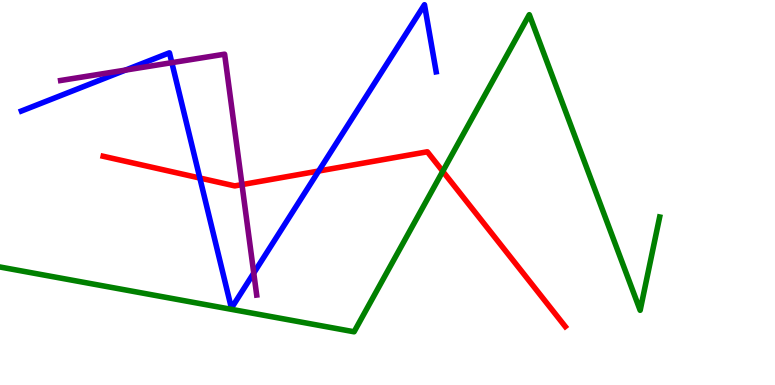[{'lines': ['blue', 'red'], 'intersections': [{'x': 2.58, 'y': 5.38}, {'x': 4.11, 'y': 5.56}]}, {'lines': ['green', 'red'], 'intersections': [{'x': 5.71, 'y': 5.55}]}, {'lines': ['purple', 'red'], 'intersections': [{'x': 3.12, 'y': 5.2}]}, {'lines': ['blue', 'green'], 'intersections': []}, {'lines': ['blue', 'purple'], 'intersections': [{'x': 1.62, 'y': 8.18}, {'x': 2.22, 'y': 8.37}, {'x': 3.27, 'y': 2.91}]}, {'lines': ['green', 'purple'], 'intersections': []}]